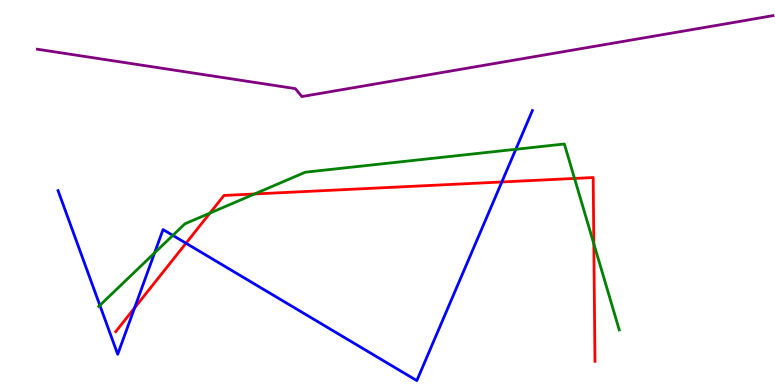[{'lines': ['blue', 'red'], 'intersections': [{'x': 1.74, 'y': 2.0}, {'x': 2.4, 'y': 3.68}, {'x': 6.48, 'y': 5.27}]}, {'lines': ['green', 'red'], 'intersections': [{'x': 2.71, 'y': 4.47}, {'x': 3.28, 'y': 4.96}, {'x': 7.41, 'y': 5.37}, {'x': 7.66, 'y': 3.67}]}, {'lines': ['purple', 'red'], 'intersections': []}, {'lines': ['blue', 'green'], 'intersections': [{'x': 1.29, 'y': 2.07}, {'x': 1.99, 'y': 3.43}, {'x': 2.23, 'y': 3.89}, {'x': 6.66, 'y': 6.12}]}, {'lines': ['blue', 'purple'], 'intersections': []}, {'lines': ['green', 'purple'], 'intersections': []}]